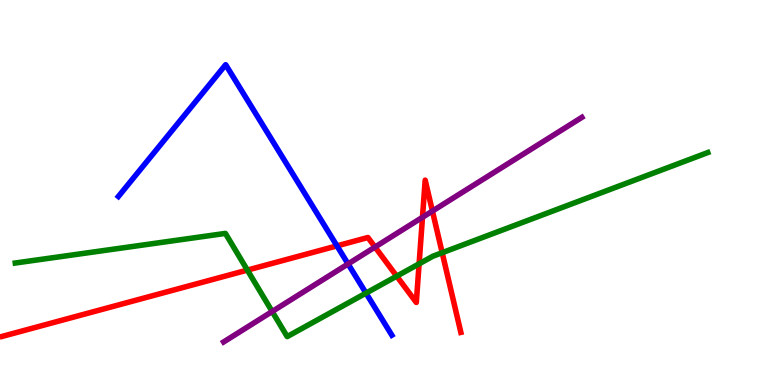[{'lines': ['blue', 'red'], 'intersections': [{'x': 4.35, 'y': 3.61}]}, {'lines': ['green', 'red'], 'intersections': [{'x': 3.19, 'y': 2.98}, {'x': 5.12, 'y': 2.83}, {'x': 5.41, 'y': 3.15}, {'x': 5.71, 'y': 3.44}]}, {'lines': ['purple', 'red'], 'intersections': [{'x': 4.84, 'y': 3.58}, {'x': 5.45, 'y': 4.36}, {'x': 5.58, 'y': 4.52}]}, {'lines': ['blue', 'green'], 'intersections': [{'x': 4.72, 'y': 2.39}]}, {'lines': ['blue', 'purple'], 'intersections': [{'x': 4.49, 'y': 3.14}]}, {'lines': ['green', 'purple'], 'intersections': [{'x': 3.51, 'y': 1.91}]}]